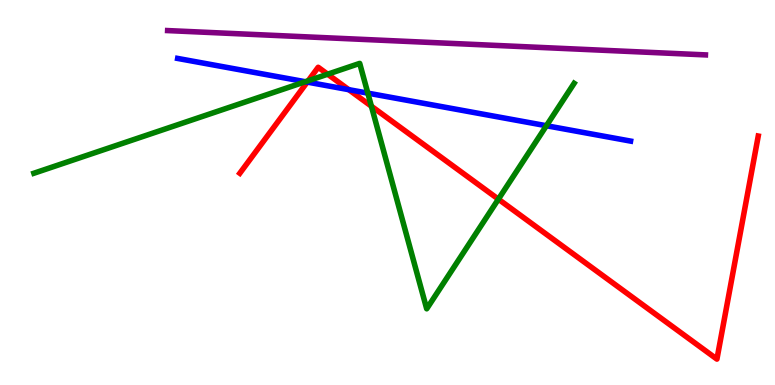[{'lines': ['blue', 'red'], 'intersections': [{'x': 3.96, 'y': 7.87}, {'x': 4.5, 'y': 7.67}]}, {'lines': ['green', 'red'], 'intersections': [{'x': 3.98, 'y': 7.9}, {'x': 4.23, 'y': 8.07}, {'x': 4.79, 'y': 7.24}, {'x': 6.43, 'y': 4.83}]}, {'lines': ['purple', 'red'], 'intersections': []}, {'lines': ['blue', 'green'], 'intersections': [{'x': 3.94, 'y': 7.88}, {'x': 4.75, 'y': 7.58}, {'x': 7.05, 'y': 6.73}]}, {'lines': ['blue', 'purple'], 'intersections': []}, {'lines': ['green', 'purple'], 'intersections': []}]